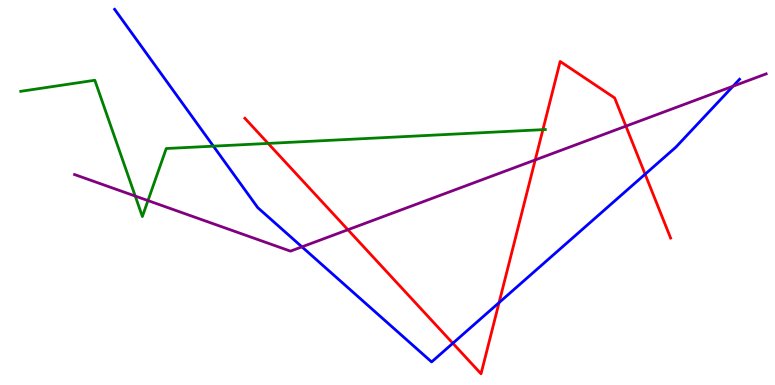[{'lines': ['blue', 'red'], 'intersections': [{'x': 5.84, 'y': 1.08}, {'x': 6.44, 'y': 2.14}, {'x': 8.32, 'y': 5.48}]}, {'lines': ['green', 'red'], 'intersections': [{'x': 3.46, 'y': 6.27}, {'x': 7.01, 'y': 6.63}]}, {'lines': ['purple', 'red'], 'intersections': [{'x': 4.49, 'y': 4.03}, {'x': 6.91, 'y': 5.85}, {'x': 8.08, 'y': 6.72}]}, {'lines': ['blue', 'green'], 'intersections': [{'x': 2.75, 'y': 6.2}]}, {'lines': ['blue', 'purple'], 'intersections': [{'x': 3.9, 'y': 3.59}, {'x': 9.46, 'y': 7.76}]}, {'lines': ['green', 'purple'], 'intersections': [{'x': 1.74, 'y': 4.91}, {'x': 1.91, 'y': 4.79}]}]